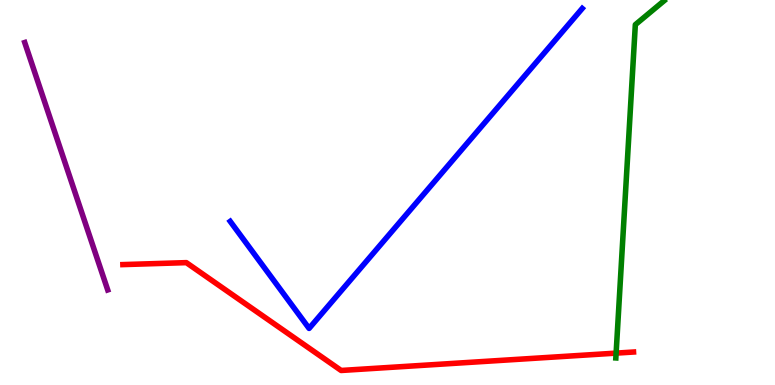[{'lines': ['blue', 'red'], 'intersections': []}, {'lines': ['green', 'red'], 'intersections': [{'x': 7.95, 'y': 0.828}]}, {'lines': ['purple', 'red'], 'intersections': []}, {'lines': ['blue', 'green'], 'intersections': []}, {'lines': ['blue', 'purple'], 'intersections': []}, {'lines': ['green', 'purple'], 'intersections': []}]